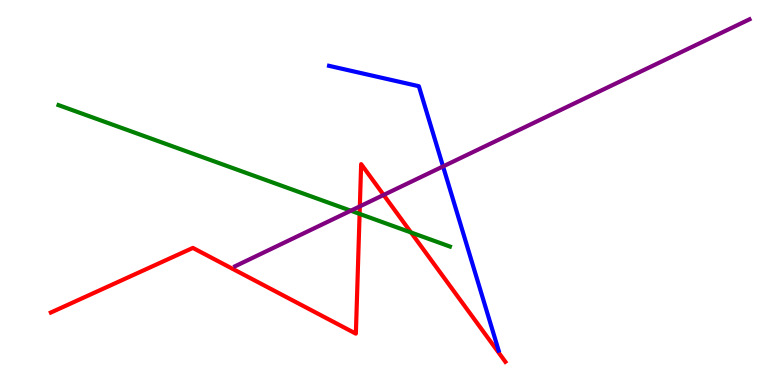[{'lines': ['blue', 'red'], 'intersections': []}, {'lines': ['green', 'red'], 'intersections': [{'x': 4.64, 'y': 4.44}, {'x': 5.3, 'y': 3.96}]}, {'lines': ['purple', 'red'], 'intersections': [{'x': 4.64, 'y': 4.64}, {'x': 4.95, 'y': 4.94}]}, {'lines': ['blue', 'green'], 'intersections': []}, {'lines': ['blue', 'purple'], 'intersections': [{'x': 5.72, 'y': 5.68}]}, {'lines': ['green', 'purple'], 'intersections': [{'x': 4.53, 'y': 4.53}]}]